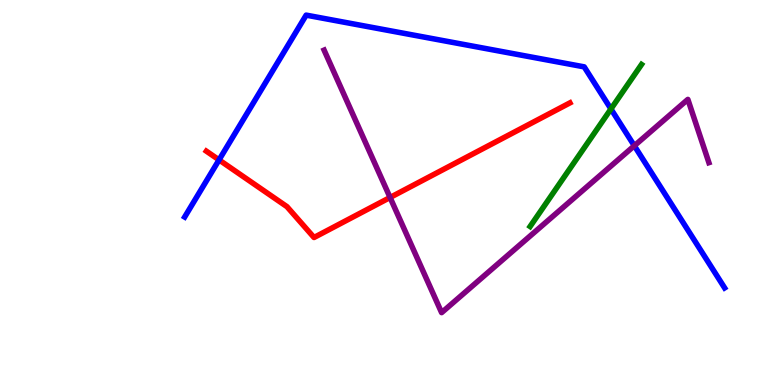[{'lines': ['blue', 'red'], 'intersections': [{'x': 2.83, 'y': 5.85}]}, {'lines': ['green', 'red'], 'intersections': []}, {'lines': ['purple', 'red'], 'intersections': [{'x': 5.03, 'y': 4.87}]}, {'lines': ['blue', 'green'], 'intersections': [{'x': 7.88, 'y': 7.17}]}, {'lines': ['blue', 'purple'], 'intersections': [{'x': 8.18, 'y': 6.21}]}, {'lines': ['green', 'purple'], 'intersections': []}]